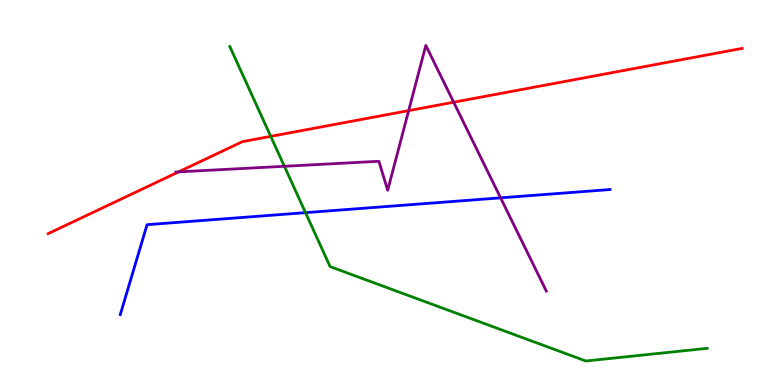[{'lines': ['blue', 'red'], 'intersections': []}, {'lines': ['green', 'red'], 'intersections': [{'x': 3.49, 'y': 6.46}]}, {'lines': ['purple', 'red'], 'intersections': [{'x': 2.3, 'y': 5.54}, {'x': 5.27, 'y': 7.13}, {'x': 5.85, 'y': 7.35}]}, {'lines': ['blue', 'green'], 'intersections': [{'x': 3.94, 'y': 4.48}]}, {'lines': ['blue', 'purple'], 'intersections': [{'x': 6.46, 'y': 4.86}]}, {'lines': ['green', 'purple'], 'intersections': [{'x': 3.67, 'y': 5.68}]}]